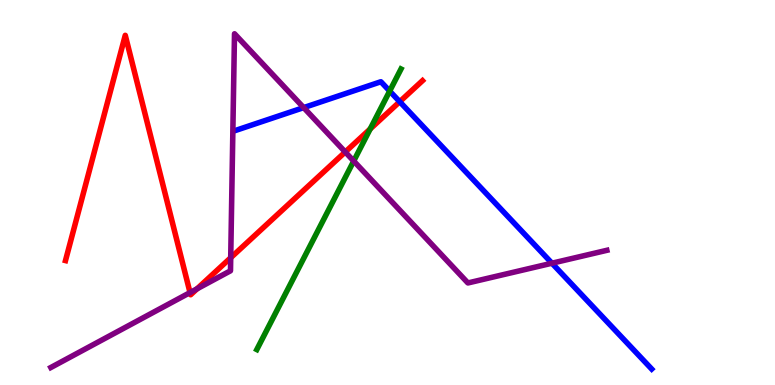[{'lines': ['blue', 'red'], 'intersections': [{'x': 5.16, 'y': 7.36}]}, {'lines': ['green', 'red'], 'intersections': [{'x': 4.78, 'y': 6.65}]}, {'lines': ['purple', 'red'], 'intersections': [{'x': 2.45, 'y': 2.4}, {'x': 2.54, 'y': 2.5}, {'x': 2.98, 'y': 3.31}, {'x': 4.45, 'y': 6.05}]}, {'lines': ['blue', 'green'], 'intersections': [{'x': 5.03, 'y': 7.63}]}, {'lines': ['blue', 'purple'], 'intersections': [{'x': 3.92, 'y': 7.2}, {'x': 7.12, 'y': 3.16}]}, {'lines': ['green', 'purple'], 'intersections': [{'x': 4.56, 'y': 5.82}]}]